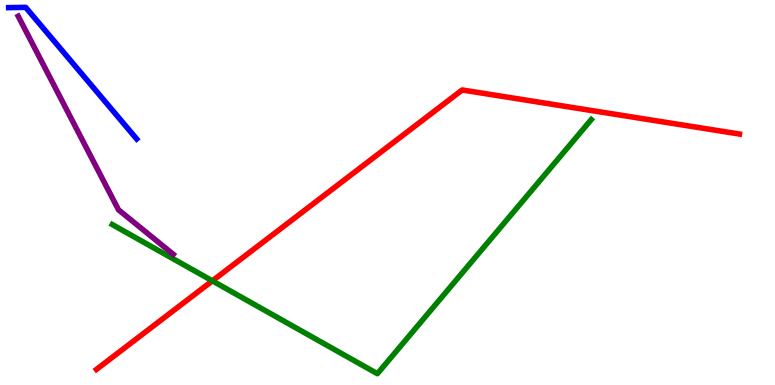[{'lines': ['blue', 'red'], 'intersections': []}, {'lines': ['green', 'red'], 'intersections': [{'x': 2.74, 'y': 2.71}]}, {'lines': ['purple', 'red'], 'intersections': []}, {'lines': ['blue', 'green'], 'intersections': []}, {'lines': ['blue', 'purple'], 'intersections': []}, {'lines': ['green', 'purple'], 'intersections': []}]